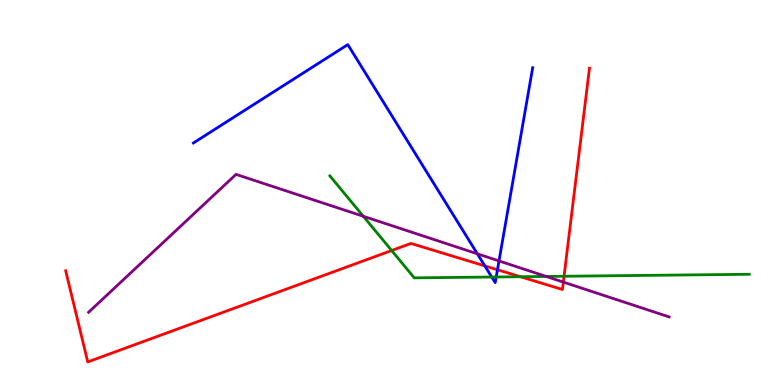[{'lines': ['blue', 'red'], 'intersections': [{'x': 6.26, 'y': 3.09}, {'x': 6.42, 'y': 2.99}]}, {'lines': ['green', 'red'], 'intersections': [{'x': 5.05, 'y': 3.49}, {'x': 6.71, 'y': 2.81}, {'x': 7.28, 'y': 2.82}]}, {'lines': ['purple', 'red'], 'intersections': [{'x': 7.27, 'y': 2.67}]}, {'lines': ['blue', 'green'], 'intersections': [{'x': 6.34, 'y': 2.8}, {'x': 6.4, 'y': 2.81}]}, {'lines': ['blue', 'purple'], 'intersections': [{'x': 6.16, 'y': 3.41}, {'x': 6.44, 'y': 3.22}]}, {'lines': ['green', 'purple'], 'intersections': [{'x': 4.69, 'y': 4.38}, {'x': 7.05, 'y': 2.82}]}]